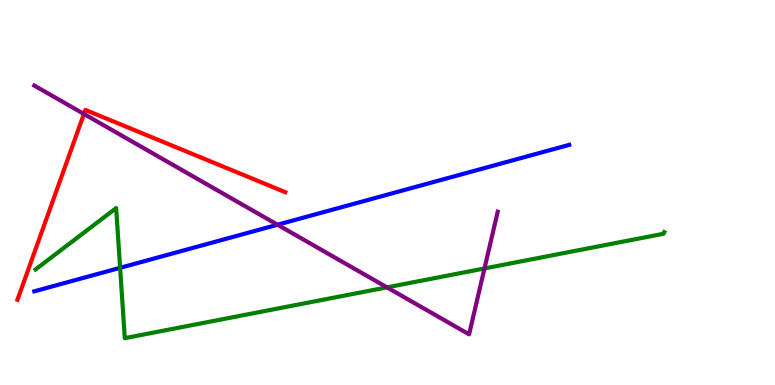[{'lines': ['blue', 'red'], 'intersections': []}, {'lines': ['green', 'red'], 'intersections': []}, {'lines': ['purple', 'red'], 'intersections': [{'x': 1.08, 'y': 7.04}]}, {'lines': ['blue', 'green'], 'intersections': [{'x': 1.55, 'y': 3.04}]}, {'lines': ['blue', 'purple'], 'intersections': [{'x': 3.58, 'y': 4.16}]}, {'lines': ['green', 'purple'], 'intersections': [{'x': 4.99, 'y': 2.54}, {'x': 6.25, 'y': 3.03}]}]